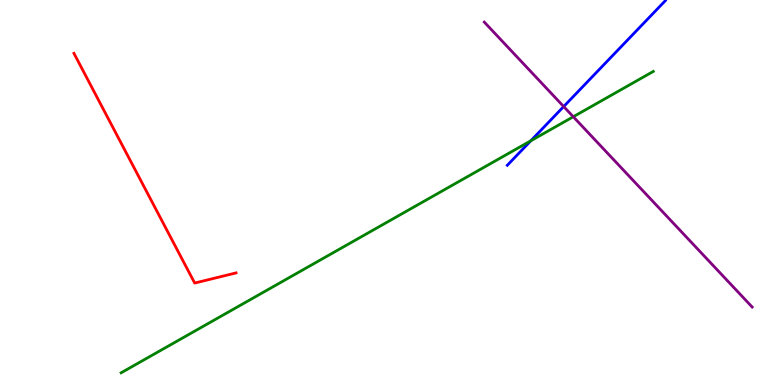[{'lines': ['blue', 'red'], 'intersections': []}, {'lines': ['green', 'red'], 'intersections': []}, {'lines': ['purple', 'red'], 'intersections': []}, {'lines': ['blue', 'green'], 'intersections': [{'x': 6.85, 'y': 6.34}]}, {'lines': ['blue', 'purple'], 'intersections': [{'x': 7.27, 'y': 7.23}]}, {'lines': ['green', 'purple'], 'intersections': [{'x': 7.4, 'y': 6.97}]}]